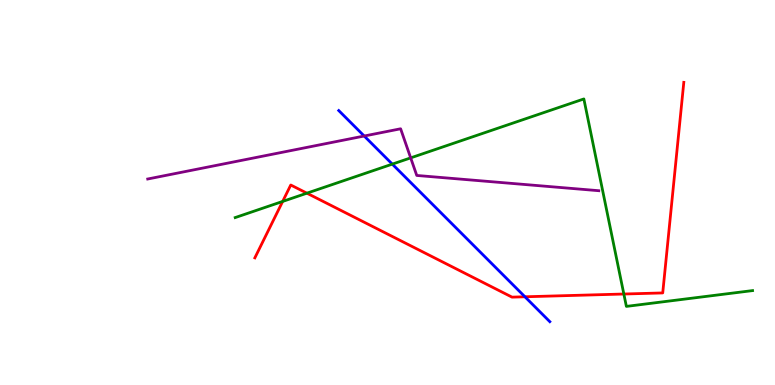[{'lines': ['blue', 'red'], 'intersections': [{'x': 6.77, 'y': 2.29}]}, {'lines': ['green', 'red'], 'intersections': [{'x': 3.65, 'y': 4.77}, {'x': 3.96, 'y': 4.98}, {'x': 8.05, 'y': 2.36}]}, {'lines': ['purple', 'red'], 'intersections': []}, {'lines': ['blue', 'green'], 'intersections': [{'x': 5.06, 'y': 5.74}]}, {'lines': ['blue', 'purple'], 'intersections': [{'x': 4.7, 'y': 6.47}]}, {'lines': ['green', 'purple'], 'intersections': [{'x': 5.3, 'y': 5.9}]}]